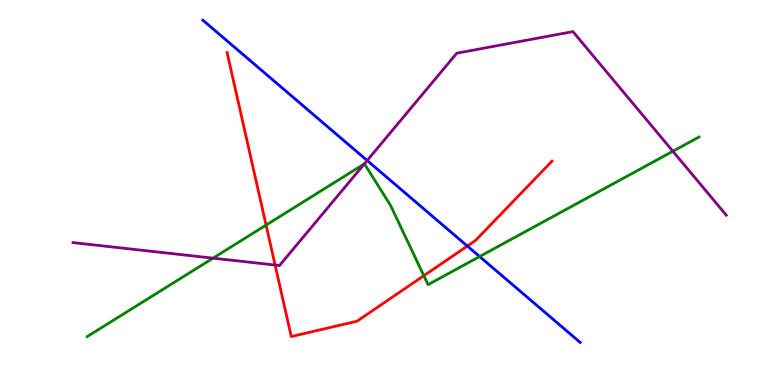[{'lines': ['blue', 'red'], 'intersections': [{'x': 6.03, 'y': 3.61}]}, {'lines': ['green', 'red'], 'intersections': [{'x': 3.43, 'y': 4.15}, {'x': 5.47, 'y': 2.84}]}, {'lines': ['purple', 'red'], 'intersections': [{'x': 3.55, 'y': 3.12}]}, {'lines': ['blue', 'green'], 'intersections': [{'x': 6.19, 'y': 3.34}]}, {'lines': ['blue', 'purple'], 'intersections': [{'x': 4.74, 'y': 5.83}]}, {'lines': ['green', 'purple'], 'intersections': [{'x': 2.75, 'y': 3.29}, {'x': 4.7, 'y': 5.74}, {'x': 8.68, 'y': 6.07}]}]